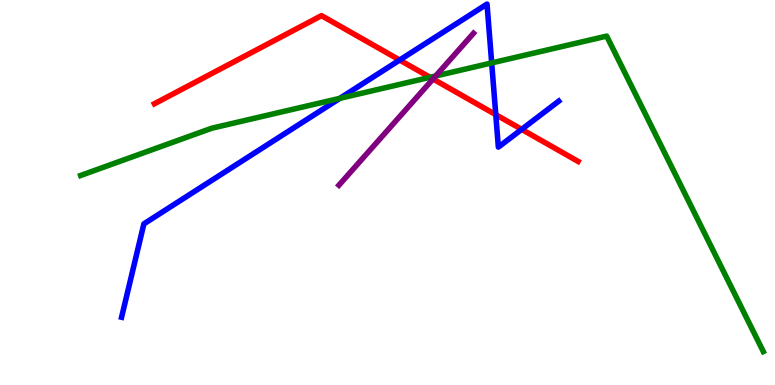[{'lines': ['blue', 'red'], 'intersections': [{'x': 5.16, 'y': 8.44}, {'x': 6.4, 'y': 7.02}, {'x': 6.73, 'y': 6.64}]}, {'lines': ['green', 'red'], 'intersections': [{'x': 5.55, 'y': 7.99}]}, {'lines': ['purple', 'red'], 'intersections': [{'x': 5.59, 'y': 7.95}]}, {'lines': ['blue', 'green'], 'intersections': [{'x': 4.39, 'y': 7.45}, {'x': 6.34, 'y': 8.37}]}, {'lines': ['blue', 'purple'], 'intersections': []}, {'lines': ['green', 'purple'], 'intersections': [{'x': 5.62, 'y': 8.03}]}]